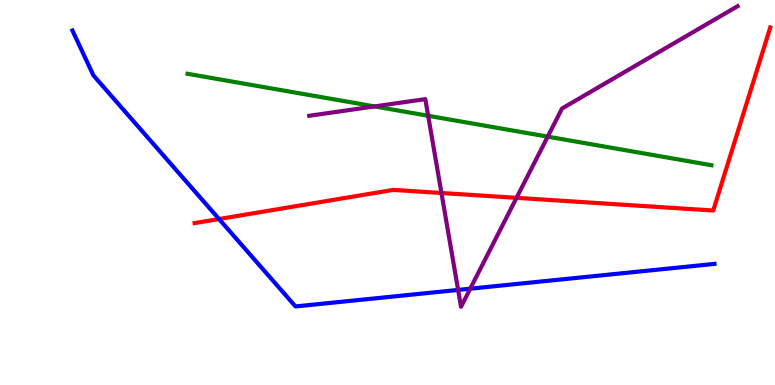[{'lines': ['blue', 'red'], 'intersections': [{'x': 2.83, 'y': 4.31}]}, {'lines': ['green', 'red'], 'intersections': []}, {'lines': ['purple', 'red'], 'intersections': [{'x': 5.7, 'y': 4.99}, {'x': 6.66, 'y': 4.86}]}, {'lines': ['blue', 'green'], 'intersections': []}, {'lines': ['blue', 'purple'], 'intersections': [{'x': 5.91, 'y': 2.47}, {'x': 6.07, 'y': 2.5}]}, {'lines': ['green', 'purple'], 'intersections': [{'x': 4.83, 'y': 7.24}, {'x': 5.52, 'y': 6.99}, {'x': 7.07, 'y': 6.45}]}]